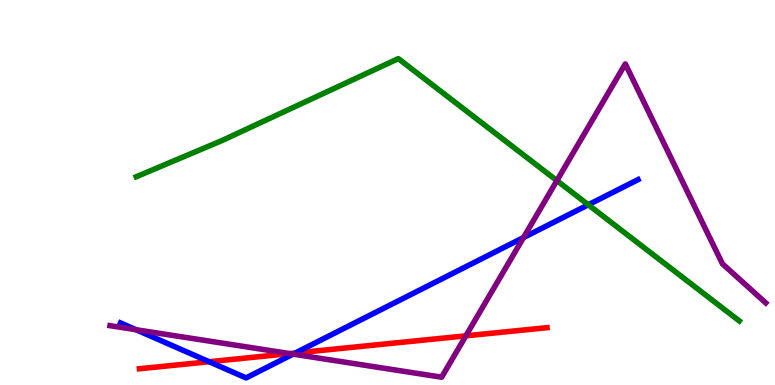[{'lines': ['blue', 'red'], 'intersections': [{'x': 2.7, 'y': 0.605}, {'x': 3.81, 'y': 0.83}]}, {'lines': ['green', 'red'], 'intersections': []}, {'lines': ['purple', 'red'], 'intersections': [{'x': 3.74, 'y': 0.816}, {'x': 6.01, 'y': 1.28}]}, {'lines': ['blue', 'green'], 'intersections': [{'x': 7.59, 'y': 4.68}]}, {'lines': ['blue', 'purple'], 'intersections': [{'x': 1.76, 'y': 1.44}, {'x': 3.78, 'y': 0.802}, {'x': 6.75, 'y': 3.83}]}, {'lines': ['green', 'purple'], 'intersections': [{'x': 7.19, 'y': 5.31}]}]